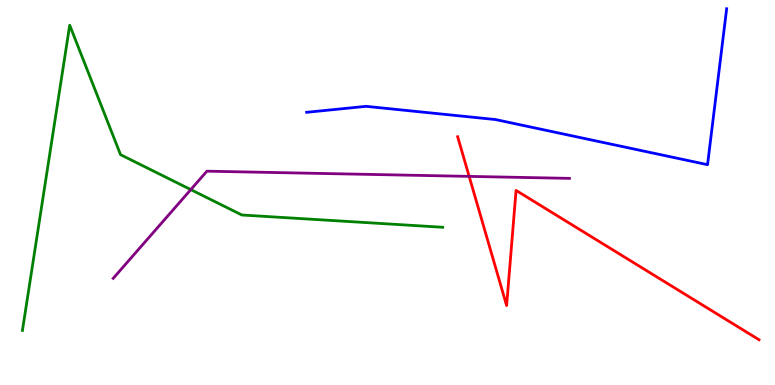[{'lines': ['blue', 'red'], 'intersections': []}, {'lines': ['green', 'red'], 'intersections': []}, {'lines': ['purple', 'red'], 'intersections': [{'x': 6.05, 'y': 5.42}]}, {'lines': ['blue', 'green'], 'intersections': []}, {'lines': ['blue', 'purple'], 'intersections': []}, {'lines': ['green', 'purple'], 'intersections': [{'x': 2.46, 'y': 5.07}]}]